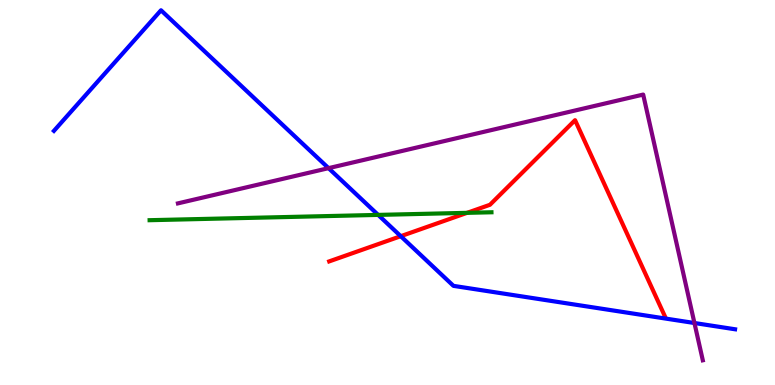[{'lines': ['blue', 'red'], 'intersections': [{'x': 5.17, 'y': 3.87}]}, {'lines': ['green', 'red'], 'intersections': [{'x': 6.03, 'y': 4.47}]}, {'lines': ['purple', 'red'], 'intersections': []}, {'lines': ['blue', 'green'], 'intersections': [{'x': 4.88, 'y': 4.42}]}, {'lines': ['blue', 'purple'], 'intersections': [{'x': 4.24, 'y': 5.63}, {'x': 8.96, 'y': 1.61}]}, {'lines': ['green', 'purple'], 'intersections': []}]